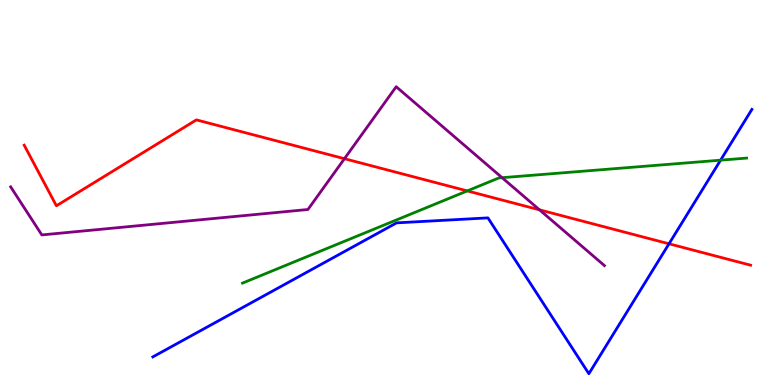[{'lines': ['blue', 'red'], 'intersections': [{'x': 8.63, 'y': 3.67}]}, {'lines': ['green', 'red'], 'intersections': [{'x': 6.03, 'y': 5.04}]}, {'lines': ['purple', 'red'], 'intersections': [{'x': 4.44, 'y': 5.88}, {'x': 6.96, 'y': 4.55}]}, {'lines': ['blue', 'green'], 'intersections': [{'x': 9.3, 'y': 5.84}]}, {'lines': ['blue', 'purple'], 'intersections': []}, {'lines': ['green', 'purple'], 'intersections': [{'x': 6.48, 'y': 5.38}]}]